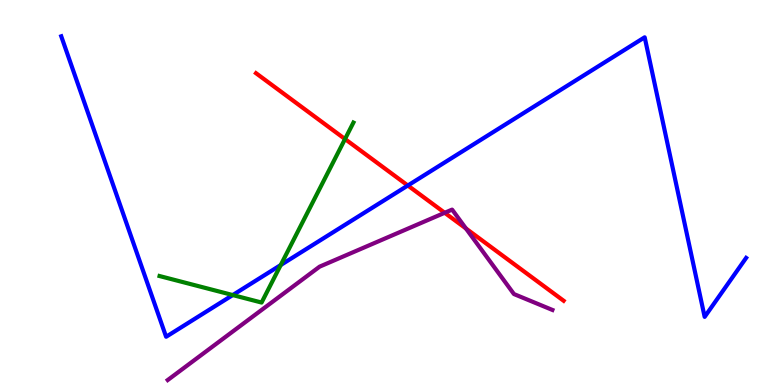[{'lines': ['blue', 'red'], 'intersections': [{'x': 5.26, 'y': 5.18}]}, {'lines': ['green', 'red'], 'intersections': [{'x': 4.45, 'y': 6.39}]}, {'lines': ['purple', 'red'], 'intersections': [{'x': 5.74, 'y': 4.47}, {'x': 6.01, 'y': 4.06}]}, {'lines': ['blue', 'green'], 'intersections': [{'x': 3.0, 'y': 2.34}, {'x': 3.62, 'y': 3.12}]}, {'lines': ['blue', 'purple'], 'intersections': []}, {'lines': ['green', 'purple'], 'intersections': []}]